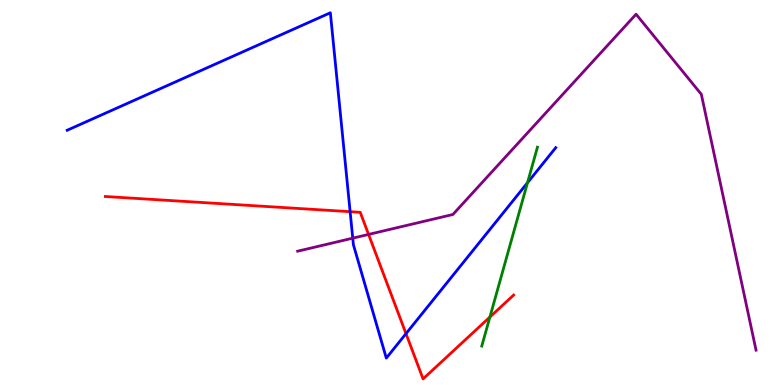[{'lines': ['blue', 'red'], 'intersections': [{'x': 4.52, 'y': 4.5}, {'x': 5.24, 'y': 1.33}]}, {'lines': ['green', 'red'], 'intersections': [{'x': 6.32, 'y': 1.77}]}, {'lines': ['purple', 'red'], 'intersections': [{'x': 4.76, 'y': 3.91}]}, {'lines': ['blue', 'green'], 'intersections': [{'x': 6.81, 'y': 5.25}]}, {'lines': ['blue', 'purple'], 'intersections': [{'x': 4.55, 'y': 3.81}]}, {'lines': ['green', 'purple'], 'intersections': []}]